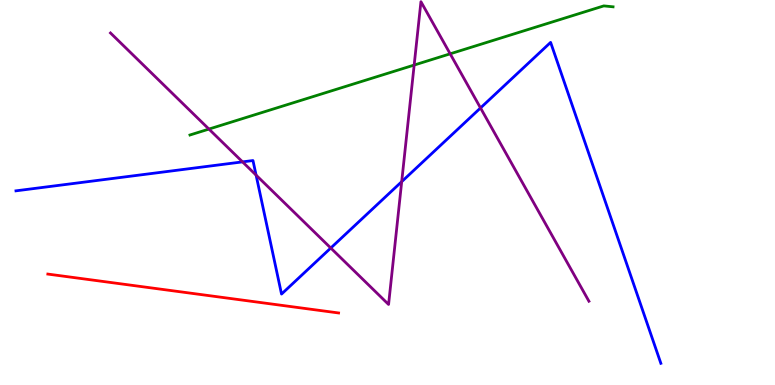[{'lines': ['blue', 'red'], 'intersections': []}, {'lines': ['green', 'red'], 'intersections': []}, {'lines': ['purple', 'red'], 'intersections': []}, {'lines': ['blue', 'green'], 'intersections': []}, {'lines': ['blue', 'purple'], 'intersections': [{'x': 3.13, 'y': 5.8}, {'x': 3.3, 'y': 5.45}, {'x': 4.27, 'y': 3.56}, {'x': 5.18, 'y': 5.28}, {'x': 6.2, 'y': 7.2}]}, {'lines': ['green', 'purple'], 'intersections': [{'x': 2.7, 'y': 6.65}, {'x': 5.34, 'y': 8.31}, {'x': 5.81, 'y': 8.6}]}]